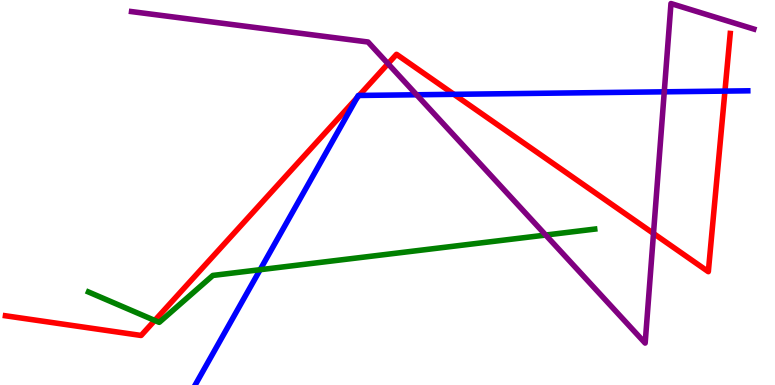[{'lines': ['blue', 'red'], 'intersections': [{'x': 4.61, 'y': 7.46}, {'x': 4.63, 'y': 7.52}, {'x': 5.86, 'y': 7.55}, {'x': 9.35, 'y': 7.63}]}, {'lines': ['green', 'red'], 'intersections': [{'x': 2.0, 'y': 1.68}]}, {'lines': ['purple', 'red'], 'intersections': [{'x': 5.01, 'y': 8.35}, {'x': 8.43, 'y': 3.94}]}, {'lines': ['blue', 'green'], 'intersections': [{'x': 3.36, 'y': 2.99}]}, {'lines': ['blue', 'purple'], 'intersections': [{'x': 5.38, 'y': 7.54}, {'x': 8.57, 'y': 7.62}]}, {'lines': ['green', 'purple'], 'intersections': [{'x': 7.04, 'y': 3.89}]}]